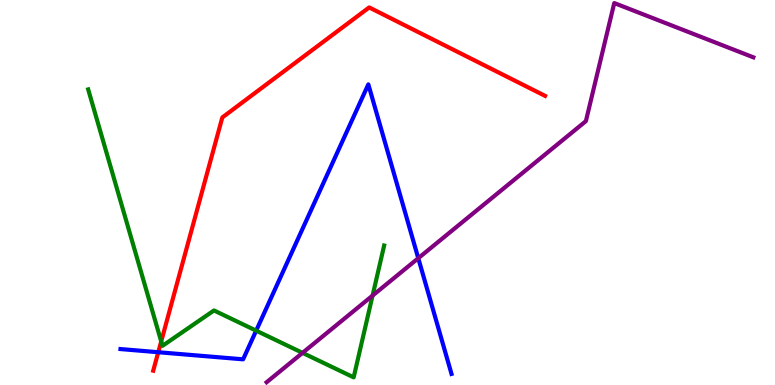[{'lines': ['blue', 'red'], 'intersections': [{'x': 2.04, 'y': 0.851}]}, {'lines': ['green', 'red'], 'intersections': [{'x': 2.08, 'y': 1.13}]}, {'lines': ['purple', 'red'], 'intersections': []}, {'lines': ['blue', 'green'], 'intersections': [{'x': 3.31, 'y': 1.41}]}, {'lines': ['blue', 'purple'], 'intersections': [{'x': 5.4, 'y': 3.29}]}, {'lines': ['green', 'purple'], 'intersections': [{'x': 3.9, 'y': 0.835}, {'x': 4.81, 'y': 2.32}]}]